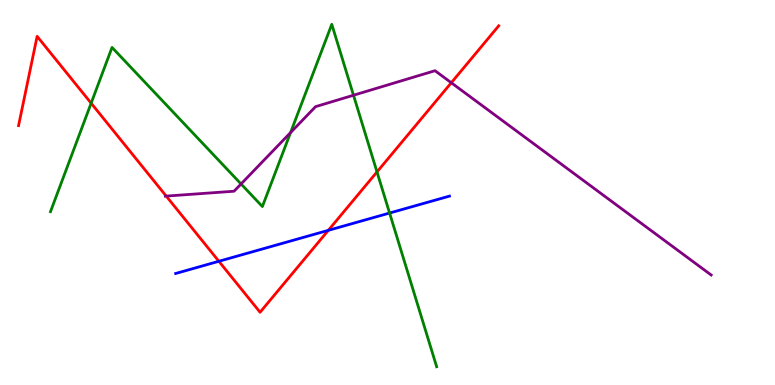[{'lines': ['blue', 'red'], 'intersections': [{'x': 2.82, 'y': 3.21}, {'x': 4.24, 'y': 4.02}]}, {'lines': ['green', 'red'], 'intersections': [{'x': 1.18, 'y': 7.32}, {'x': 4.86, 'y': 5.53}]}, {'lines': ['purple', 'red'], 'intersections': [{'x': 2.14, 'y': 4.91}, {'x': 5.82, 'y': 7.85}]}, {'lines': ['blue', 'green'], 'intersections': [{'x': 5.03, 'y': 4.47}]}, {'lines': ['blue', 'purple'], 'intersections': []}, {'lines': ['green', 'purple'], 'intersections': [{'x': 3.11, 'y': 5.22}, {'x': 3.75, 'y': 6.56}, {'x': 4.56, 'y': 7.53}]}]